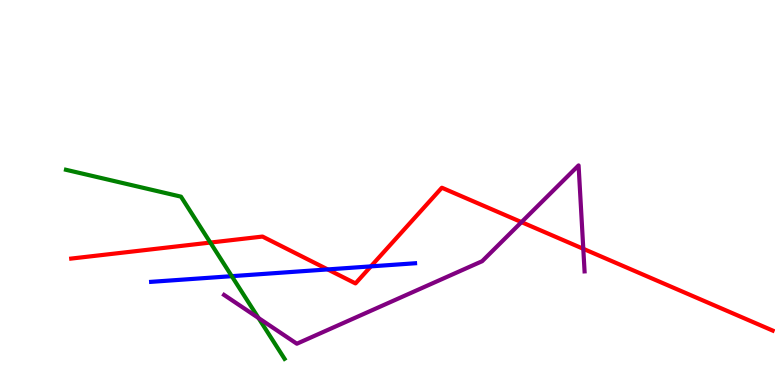[{'lines': ['blue', 'red'], 'intersections': [{'x': 4.23, 'y': 3.0}, {'x': 4.79, 'y': 3.08}]}, {'lines': ['green', 'red'], 'intersections': [{'x': 2.71, 'y': 3.7}]}, {'lines': ['purple', 'red'], 'intersections': [{'x': 6.73, 'y': 4.23}, {'x': 7.53, 'y': 3.54}]}, {'lines': ['blue', 'green'], 'intersections': [{'x': 2.99, 'y': 2.83}]}, {'lines': ['blue', 'purple'], 'intersections': []}, {'lines': ['green', 'purple'], 'intersections': [{'x': 3.34, 'y': 1.74}]}]